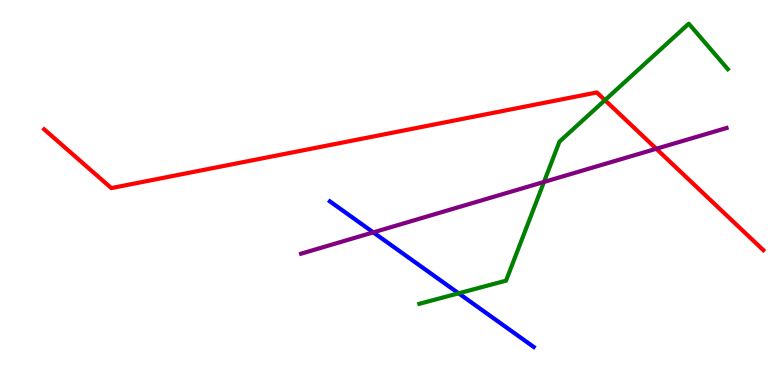[{'lines': ['blue', 'red'], 'intersections': []}, {'lines': ['green', 'red'], 'intersections': [{'x': 7.81, 'y': 7.4}]}, {'lines': ['purple', 'red'], 'intersections': [{'x': 8.47, 'y': 6.14}]}, {'lines': ['blue', 'green'], 'intersections': [{'x': 5.92, 'y': 2.38}]}, {'lines': ['blue', 'purple'], 'intersections': [{'x': 4.82, 'y': 3.96}]}, {'lines': ['green', 'purple'], 'intersections': [{'x': 7.02, 'y': 5.27}]}]